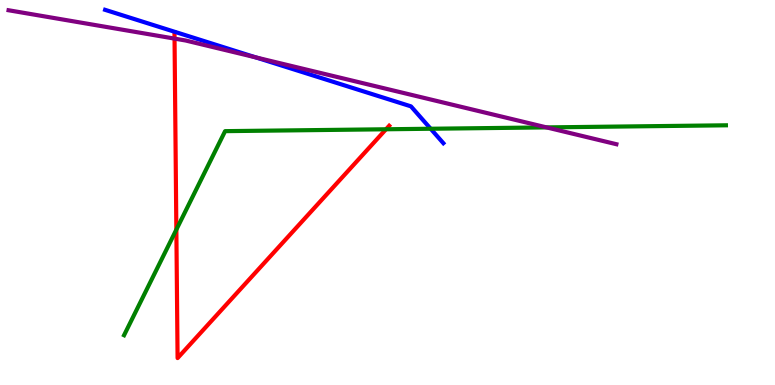[{'lines': ['blue', 'red'], 'intersections': []}, {'lines': ['green', 'red'], 'intersections': [{'x': 2.28, 'y': 4.04}, {'x': 4.98, 'y': 6.64}]}, {'lines': ['purple', 'red'], 'intersections': [{'x': 2.25, 'y': 9.0}]}, {'lines': ['blue', 'green'], 'intersections': [{'x': 5.56, 'y': 6.66}]}, {'lines': ['blue', 'purple'], 'intersections': [{'x': 3.3, 'y': 8.51}]}, {'lines': ['green', 'purple'], 'intersections': [{'x': 7.05, 'y': 6.69}]}]